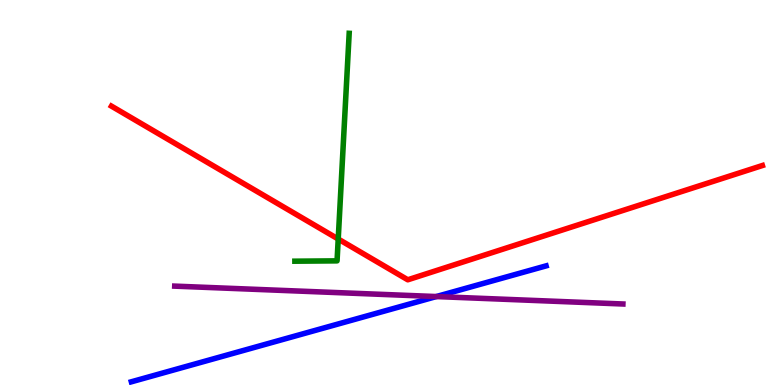[{'lines': ['blue', 'red'], 'intersections': []}, {'lines': ['green', 'red'], 'intersections': [{'x': 4.36, 'y': 3.79}]}, {'lines': ['purple', 'red'], 'intersections': []}, {'lines': ['blue', 'green'], 'intersections': []}, {'lines': ['blue', 'purple'], 'intersections': [{'x': 5.63, 'y': 2.3}]}, {'lines': ['green', 'purple'], 'intersections': []}]